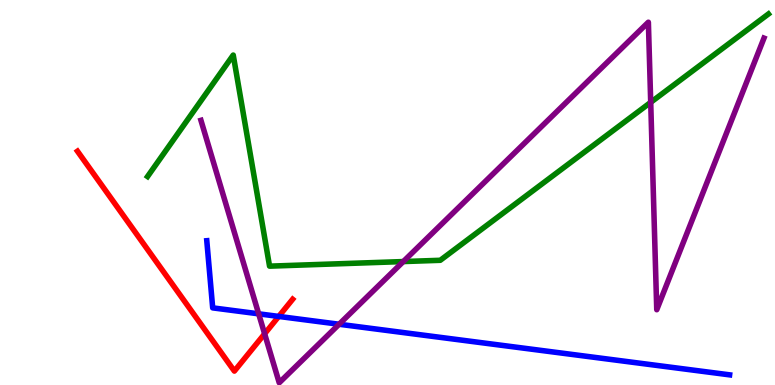[{'lines': ['blue', 'red'], 'intersections': [{'x': 3.6, 'y': 1.78}]}, {'lines': ['green', 'red'], 'intersections': []}, {'lines': ['purple', 'red'], 'intersections': [{'x': 3.41, 'y': 1.33}]}, {'lines': ['blue', 'green'], 'intersections': []}, {'lines': ['blue', 'purple'], 'intersections': [{'x': 3.34, 'y': 1.85}, {'x': 4.38, 'y': 1.58}]}, {'lines': ['green', 'purple'], 'intersections': [{'x': 5.2, 'y': 3.21}, {'x': 8.4, 'y': 7.34}]}]